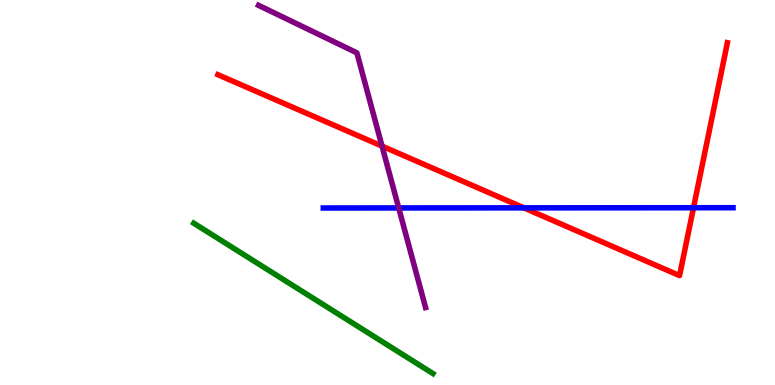[{'lines': ['blue', 'red'], 'intersections': [{'x': 6.76, 'y': 4.6}, {'x': 8.95, 'y': 4.6}]}, {'lines': ['green', 'red'], 'intersections': []}, {'lines': ['purple', 'red'], 'intersections': [{'x': 4.93, 'y': 6.2}]}, {'lines': ['blue', 'green'], 'intersections': []}, {'lines': ['blue', 'purple'], 'intersections': [{'x': 5.14, 'y': 4.6}]}, {'lines': ['green', 'purple'], 'intersections': []}]